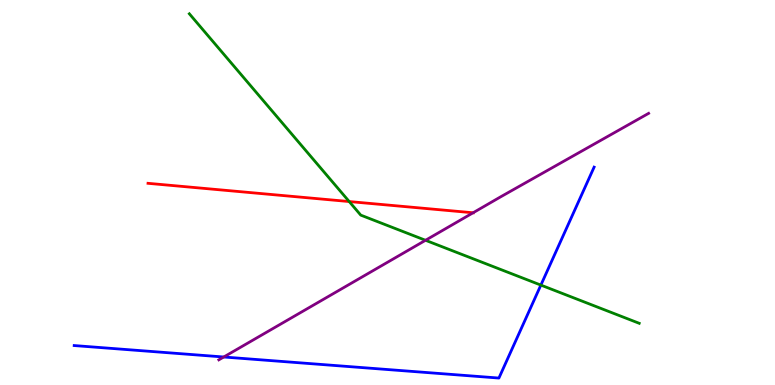[{'lines': ['blue', 'red'], 'intersections': []}, {'lines': ['green', 'red'], 'intersections': [{'x': 4.51, 'y': 4.77}]}, {'lines': ['purple', 'red'], 'intersections': [{'x': 6.1, 'y': 4.47}]}, {'lines': ['blue', 'green'], 'intersections': [{'x': 6.98, 'y': 2.59}]}, {'lines': ['blue', 'purple'], 'intersections': [{'x': 2.89, 'y': 0.727}]}, {'lines': ['green', 'purple'], 'intersections': [{'x': 5.49, 'y': 3.76}]}]